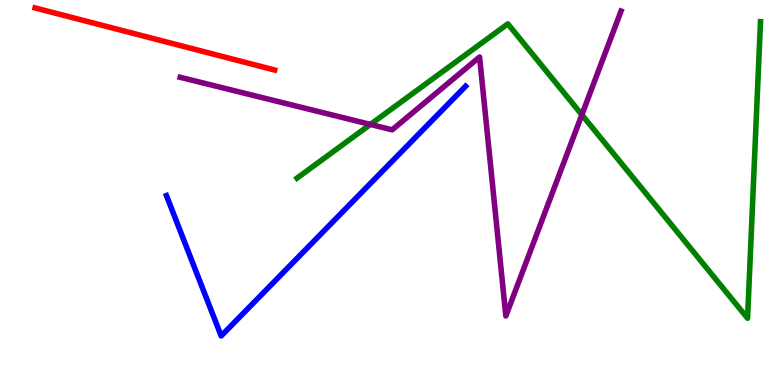[{'lines': ['blue', 'red'], 'intersections': []}, {'lines': ['green', 'red'], 'intersections': []}, {'lines': ['purple', 'red'], 'intersections': []}, {'lines': ['blue', 'green'], 'intersections': []}, {'lines': ['blue', 'purple'], 'intersections': []}, {'lines': ['green', 'purple'], 'intersections': [{'x': 4.78, 'y': 6.77}, {'x': 7.51, 'y': 7.02}]}]